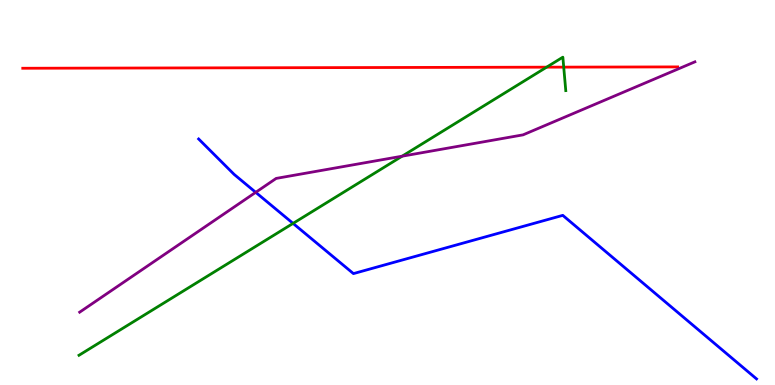[{'lines': ['blue', 'red'], 'intersections': []}, {'lines': ['green', 'red'], 'intersections': [{'x': 7.05, 'y': 8.26}, {'x': 7.27, 'y': 8.26}]}, {'lines': ['purple', 'red'], 'intersections': []}, {'lines': ['blue', 'green'], 'intersections': [{'x': 3.78, 'y': 4.2}]}, {'lines': ['blue', 'purple'], 'intersections': [{'x': 3.3, 'y': 5.0}]}, {'lines': ['green', 'purple'], 'intersections': [{'x': 5.19, 'y': 5.94}]}]